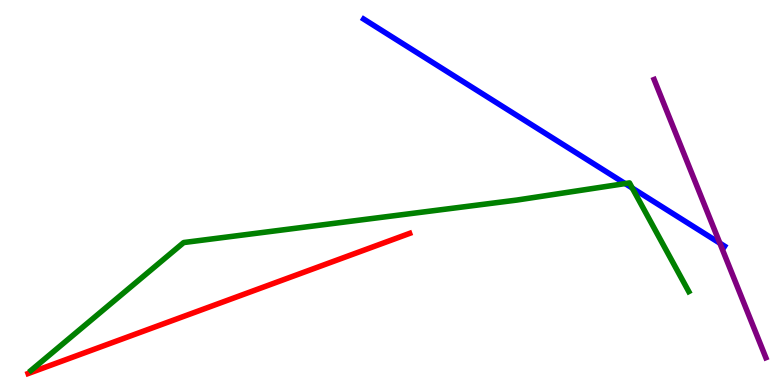[{'lines': ['blue', 'red'], 'intersections': []}, {'lines': ['green', 'red'], 'intersections': []}, {'lines': ['purple', 'red'], 'intersections': []}, {'lines': ['blue', 'green'], 'intersections': [{'x': 8.07, 'y': 5.23}, {'x': 8.16, 'y': 5.11}]}, {'lines': ['blue', 'purple'], 'intersections': [{'x': 9.29, 'y': 3.68}]}, {'lines': ['green', 'purple'], 'intersections': []}]